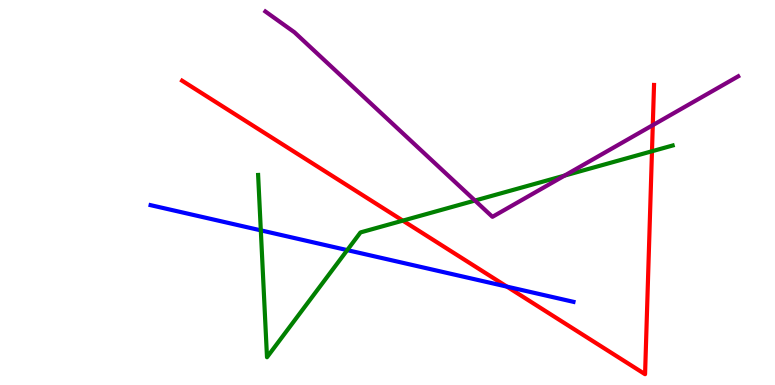[{'lines': ['blue', 'red'], 'intersections': [{'x': 6.54, 'y': 2.56}]}, {'lines': ['green', 'red'], 'intersections': [{'x': 5.2, 'y': 4.27}, {'x': 8.41, 'y': 6.07}]}, {'lines': ['purple', 'red'], 'intersections': [{'x': 8.42, 'y': 6.75}]}, {'lines': ['blue', 'green'], 'intersections': [{'x': 3.37, 'y': 4.02}, {'x': 4.48, 'y': 3.5}]}, {'lines': ['blue', 'purple'], 'intersections': []}, {'lines': ['green', 'purple'], 'intersections': [{'x': 6.13, 'y': 4.79}, {'x': 7.28, 'y': 5.44}]}]